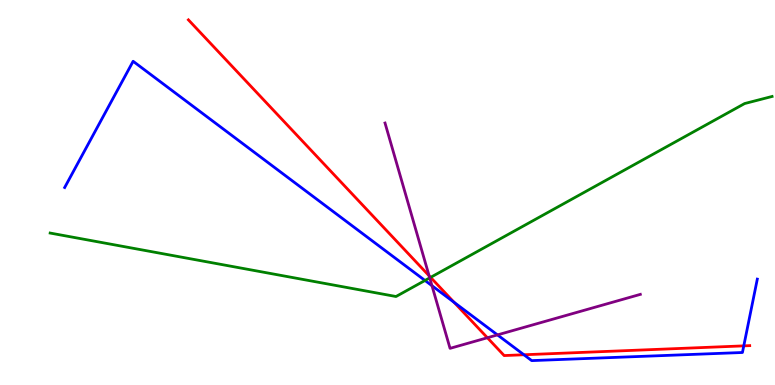[{'lines': ['blue', 'red'], 'intersections': [{'x': 5.86, 'y': 2.15}, {'x': 6.76, 'y': 0.785}, {'x': 9.6, 'y': 1.02}]}, {'lines': ['green', 'red'], 'intersections': [{'x': 5.56, 'y': 2.8}]}, {'lines': ['purple', 'red'], 'intersections': [{'x': 5.54, 'y': 2.84}, {'x': 6.29, 'y': 1.23}]}, {'lines': ['blue', 'green'], 'intersections': [{'x': 5.48, 'y': 2.72}]}, {'lines': ['blue', 'purple'], 'intersections': [{'x': 5.57, 'y': 2.58}, {'x': 6.42, 'y': 1.3}]}, {'lines': ['green', 'purple'], 'intersections': [{'x': 5.54, 'y': 2.78}]}]